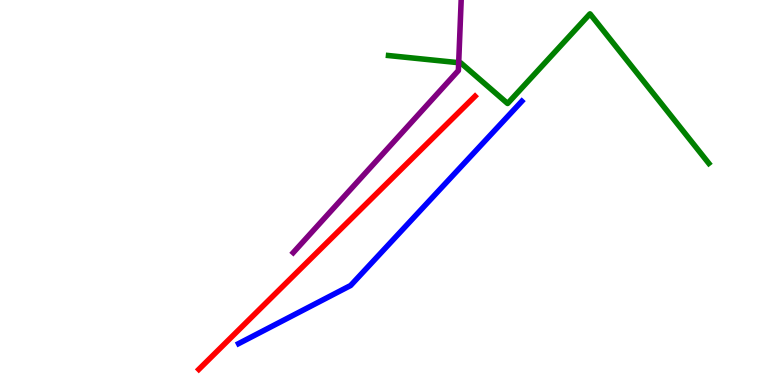[{'lines': ['blue', 'red'], 'intersections': []}, {'lines': ['green', 'red'], 'intersections': []}, {'lines': ['purple', 'red'], 'intersections': []}, {'lines': ['blue', 'green'], 'intersections': []}, {'lines': ['blue', 'purple'], 'intersections': []}, {'lines': ['green', 'purple'], 'intersections': [{'x': 5.92, 'y': 8.37}]}]